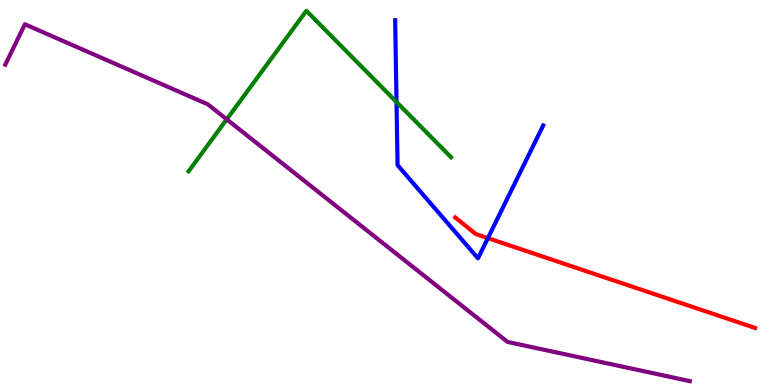[{'lines': ['blue', 'red'], 'intersections': [{'x': 6.3, 'y': 3.81}]}, {'lines': ['green', 'red'], 'intersections': []}, {'lines': ['purple', 'red'], 'intersections': []}, {'lines': ['blue', 'green'], 'intersections': [{'x': 5.12, 'y': 7.35}]}, {'lines': ['blue', 'purple'], 'intersections': []}, {'lines': ['green', 'purple'], 'intersections': [{'x': 2.93, 'y': 6.9}]}]